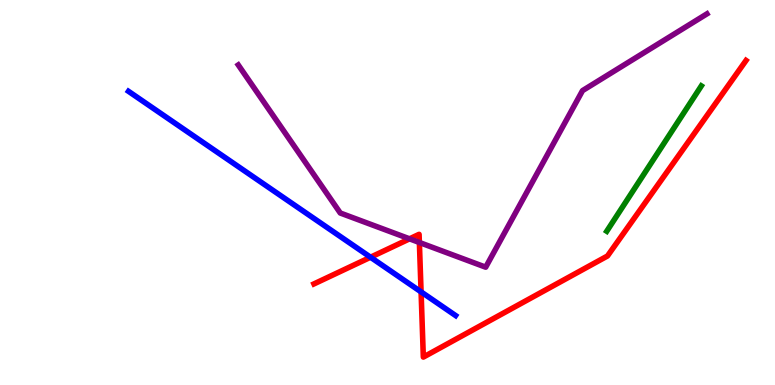[{'lines': ['blue', 'red'], 'intersections': [{'x': 4.78, 'y': 3.32}, {'x': 5.43, 'y': 2.42}]}, {'lines': ['green', 'red'], 'intersections': []}, {'lines': ['purple', 'red'], 'intersections': [{'x': 5.28, 'y': 3.8}, {'x': 5.41, 'y': 3.7}]}, {'lines': ['blue', 'green'], 'intersections': []}, {'lines': ['blue', 'purple'], 'intersections': []}, {'lines': ['green', 'purple'], 'intersections': []}]